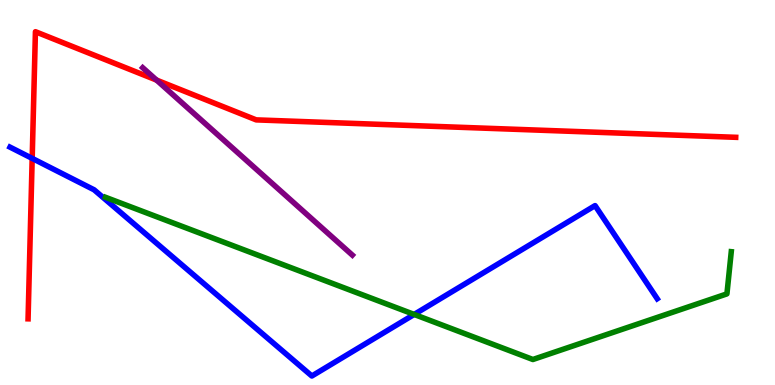[{'lines': ['blue', 'red'], 'intersections': [{'x': 0.415, 'y': 5.89}]}, {'lines': ['green', 'red'], 'intersections': []}, {'lines': ['purple', 'red'], 'intersections': [{'x': 2.02, 'y': 7.92}]}, {'lines': ['blue', 'green'], 'intersections': [{'x': 5.34, 'y': 1.83}]}, {'lines': ['blue', 'purple'], 'intersections': []}, {'lines': ['green', 'purple'], 'intersections': []}]